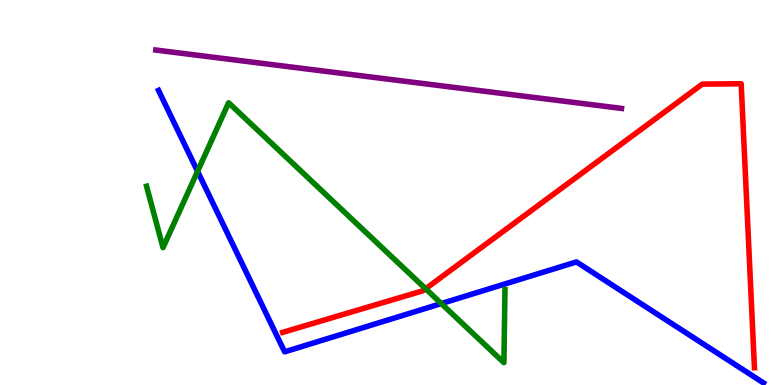[{'lines': ['blue', 'red'], 'intersections': []}, {'lines': ['green', 'red'], 'intersections': [{'x': 5.49, 'y': 2.5}]}, {'lines': ['purple', 'red'], 'intersections': []}, {'lines': ['blue', 'green'], 'intersections': [{'x': 2.55, 'y': 5.55}, {'x': 5.69, 'y': 2.12}]}, {'lines': ['blue', 'purple'], 'intersections': []}, {'lines': ['green', 'purple'], 'intersections': []}]